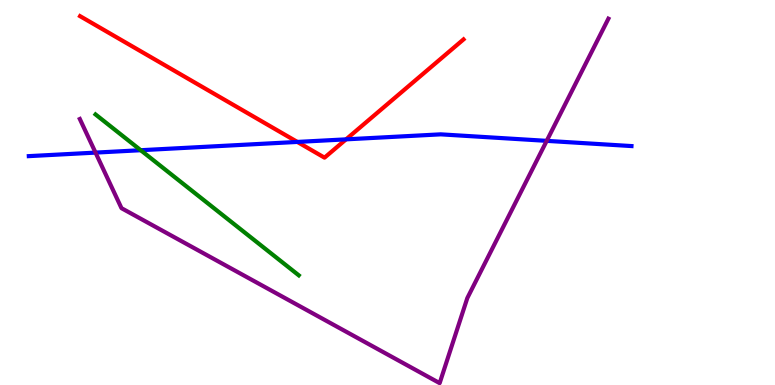[{'lines': ['blue', 'red'], 'intersections': [{'x': 3.84, 'y': 6.31}, {'x': 4.47, 'y': 6.38}]}, {'lines': ['green', 'red'], 'intersections': []}, {'lines': ['purple', 'red'], 'intersections': []}, {'lines': ['blue', 'green'], 'intersections': [{'x': 1.82, 'y': 6.1}]}, {'lines': ['blue', 'purple'], 'intersections': [{'x': 1.23, 'y': 6.04}, {'x': 7.05, 'y': 6.34}]}, {'lines': ['green', 'purple'], 'intersections': []}]